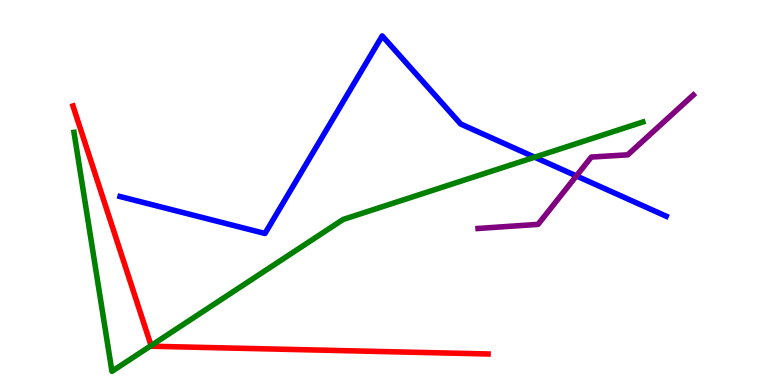[{'lines': ['blue', 'red'], 'intersections': []}, {'lines': ['green', 'red'], 'intersections': [{'x': 1.95, 'y': 1.02}]}, {'lines': ['purple', 'red'], 'intersections': []}, {'lines': ['blue', 'green'], 'intersections': [{'x': 6.9, 'y': 5.92}]}, {'lines': ['blue', 'purple'], 'intersections': [{'x': 7.44, 'y': 5.43}]}, {'lines': ['green', 'purple'], 'intersections': []}]